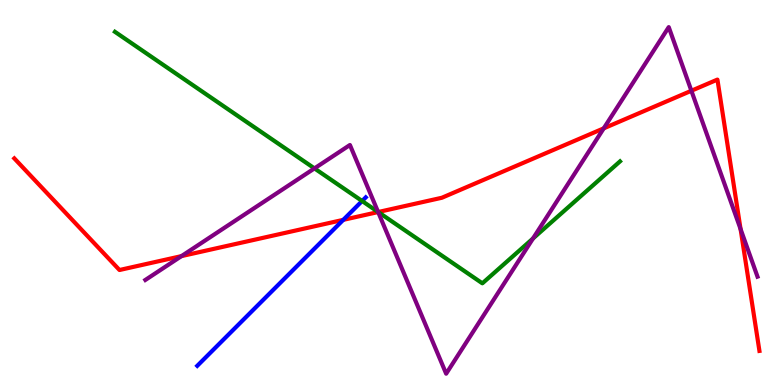[{'lines': ['blue', 'red'], 'intersections': [{'x': 4.43, 'y': 4.29}]}, {'lines': ['green', 'red'], 'intersections': [{'x': 4.88, 'y': 4.49}]}, {'lines': ['purple', 'red'], 'intersections': [{'x': 2.34, 'y': 3.35}, {'x': 4.88, 'y': 4.49}, {'x': 7.79, 'y': 6.67}, {'x': 8.92, 'y': 7.64}, {'x': 9.56, 'y': 4.05}]}, {'lines': ['blue', 'green'], 'intersections': [{'x': 4.67, 'y': 4.78}]}, {'lines': ['blue', 'purple'], 'intersections': []}, {'lines': ['green', 'purple'], 'intersections': [{'x': 4.06, 'y': 5.63}, {'x': 4.88, 'y': 4.49}, {'x': 6.88, 'y': 3.81}]}]